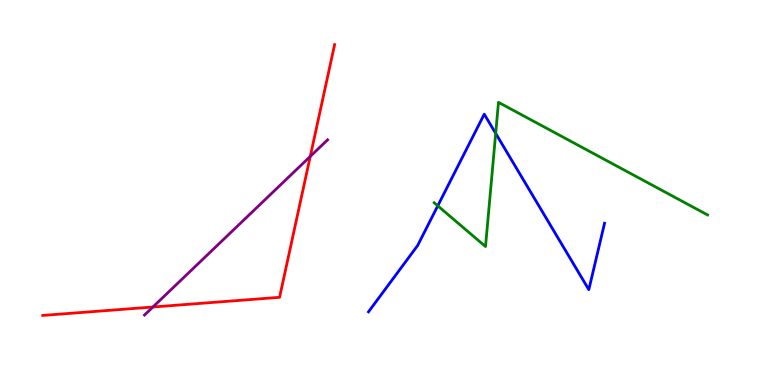[{'lines': ['blue', 'red'], 'intersections': []}, {'lines': ['green', 'red'], 'intersections': []}, {'lines': ['purple', 'red'], 'intersections': [{'x': 1.97, 'y': 2.03}, {'x': 4.0, 'y': 5.94}]}, {'lines': ['blue', 'green'], 'intersections': [{'x': 5.65, 'y': 4.65}, {'x': 6.4, 'y': 6.54}]}, {'lines': ['blue', 'purple'], 'intersections': []}, {'lines': ['green', 'purple'], 'intersections': []}]